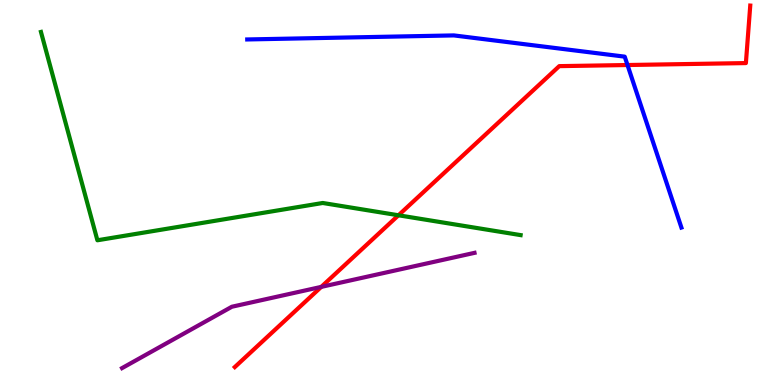[{'lines': ['blue', 'red'], 'intersections': [{'x': 8.1, 'y': 8.31}]}, {'lines': ['green', 'red'], 'intersections': [{'x': 5.14, 'y': 4.41}]}, {'lines': ['purple', 'red'], 'intersections': [{'x': 4.15, 'y': 2.55}]}, {'lines': ['blue', 'green'], 'intersections': []}, {'lines': ['blue', 'purple'], 'intersections': []}, {'lines': ['green', 'purple'], 'intersections': []}]